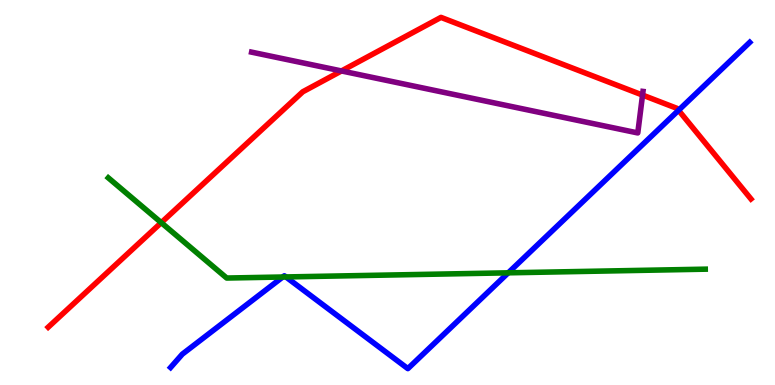[{'lines': ['blue', 'red'], 'intersections': [{'x': 8.76, 'y': 7.14}]}, {'lines': ['green', 'red'], 'intersections': [{'x': 2.08, 'y': 4.22}]}, {'lines': ['purple', 'red'], 'intersections': [{'x': 4.41, 'y': 8.16}, {'x': 8.29, 'y': 7.53}]}, {'lines': ['blue', 'green'], 'intersections': [{'x': 3.65, 'y': 2.81}, {'x': 3.69, 'y': 2.81}, {'x': 6.56, 'y': 2.91}]}, {'lines': ['blue', 'purple'], 'intersections': []}, {'lines': ['green', 'purple'], 'intersections': []}]